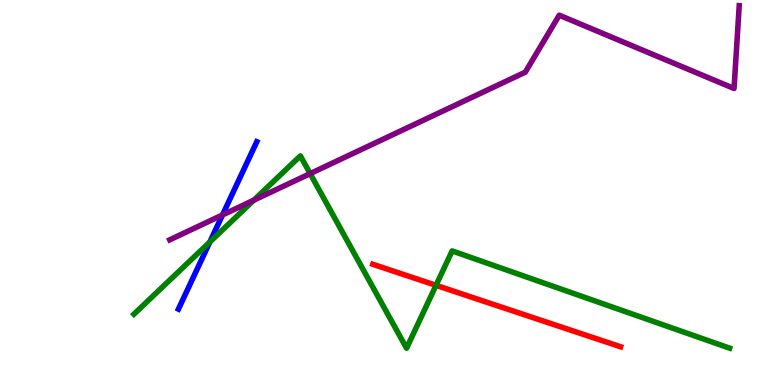[{'lines': ['blue', 'red'], 'intersections': []}, {'lines': ['green', 'red'], 'intersections': [{'x': 5.63, 'y': 2.59}]}, {'lines': ['purple', 'red'], 'intersections': []}, {'lines': ['blue', 'green'], 'intersections': [{'x': 2.71, 'y': 3.72}]}, {'lines': ['blue', 'purple'], 'intersections': [{'x': 2.87, 'y': 4.42}]}, {'lines': ['green', 'purple'], 'intersections': [{'x': 3.27, 'y': 4.8}, {'x': 4.0, 'y': 5.49}]}]